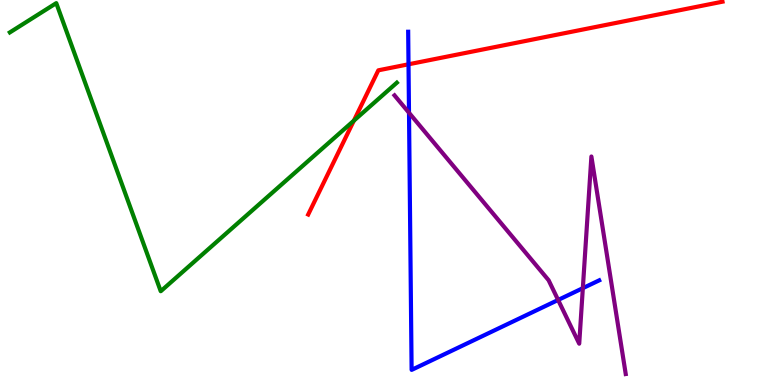[{'lines': ['blue', 'red'], 'intersections': [{'x': 5.27, 'y': 8.33}]}, {'lines': ['green', 'red'], 'intersections': [{'x': 4.57, 'y': 6.87}]}, {'lines': ['purple', 'red'], 'intersections': []}, {'lines': ['blue', 'green'], 'intersections': []}, {'lines': ['blue', 'purple'], 'intersections': [{'x': 5.28, 'y': 7.07}, {'x': 7.2, 'y': 2.21}, {'x': 7.52, 'y': 2.52}]}, {'lines': ['green', 'purple'], 'intersections': []}]